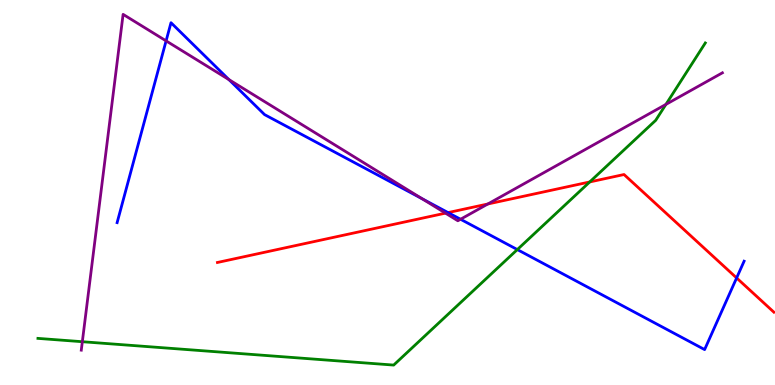[{'lines': ['blue', 'red'], 'intersections': [{'x': 5.78, 'y': 4.48}, {'x': 9.5, 'y': 2.78}]}, {'lines': ['green', 'red'], 'intersections': [{'x': 7.61, 'y': 5.27}]}, {'lines': ['purple', 'red'], 'intersections': [{'x': 5.75, 'y': 4.46}, {'x': 6.29, 'y': 4.7}]}, {'lines': ['blue', 'green'], 'intersections': [{'x': 6.68, 'y': 3.52}]}, {'lines': ['blue', 'purple'], 'intersections': [{'x': 2.14, 'y': 8.94}, {'x': 2.95, 'y': 7.93}, {'x': 5.45, 'y': 4.84}, {'x': 5.94, 'y': 4.31}]}, {'lines': ['green', 'purple'], 'intersections': [{'x': 1.06, 'y': 1.12}, {'x': 8.59, 'y': 7.29}]}]